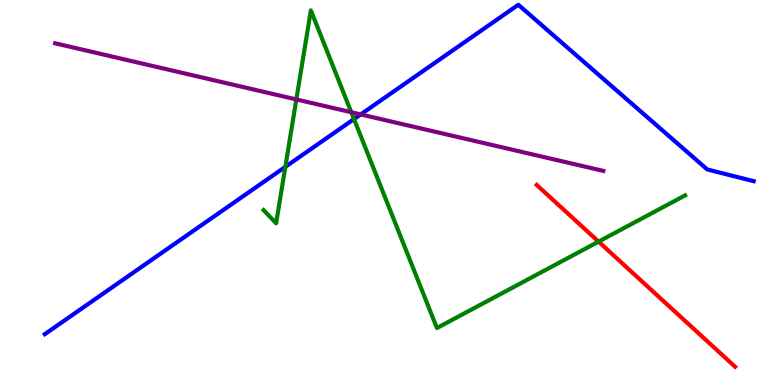[{'lines': ['blue', 'red'], 'intersections': []}, {'lines': ['green', 'red'], 'intersections': [{'x': 7.72, 'y': 3.72}]}, {'lines': ['purple', 'red'], 'intersections': []}, {'lines': ['blue', 'green'], 'intersections': [{'x': 3.68, 'y': 5.67}, {'x': 4.57, 'y': 6.91}]}, {'lines': ['blue', 'purple'], 'intersections': [{'x': 4.65, 'y': 7.03}]}, {'lines': ['green', 'purple'], 'intersections': [{'x': 3.82, 'y': 7.42}, {'x': 4.53, 'y': 7.08}]}]